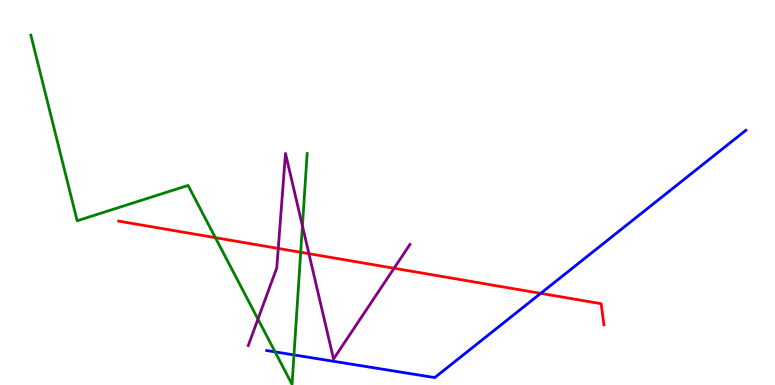[{'lines': ['blue', 'red'], 'intersections': [{'x': 6.98, 'y': 2.38}]}, {'lines': ['green', 'red'], 'intersections': [{'x': 2.78, 'y': 3.83}, {'x': 3.88, 'y': 3.45}]}, {'lines': ['purple', 'red'], 'intersections': [{'x': 3.59, 'y': 3.55}, {'x': 3.99, 'y': 3.41}, {'x': 5.08, 'y': 3.03}]}, {'lines': ['blue', 'green'], 'intersections': [{'x': 3.55, 'y': 0.86}, {'x': 3.79, 'y': 0.781}]}, {'lines': ['blue', 'purple'], 'intersections': []}, {'lines': ['green', 'purple'], 'intersections': [{'x': 3.33, 'y': 1.71}, {'x': 3.9, 'y': 4.13}]}]